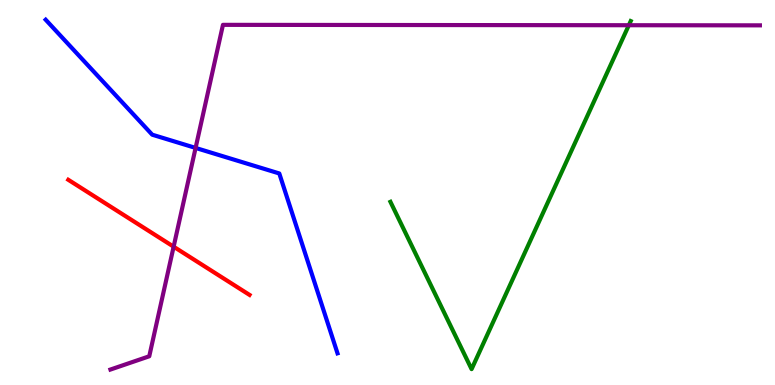[{'lines': ['blue', 'red'], 'intersections': []}, {'lines': ['green', 'red'], 'intersections': []}, {'lines': ['purple', 'red'], 'intersections': [{'x': 2.24, 'y': 3.59}]}, {'lines': ['blue', 'green'], 'intersections': []}, {'lines': ['blue', 'purple'], 'intersections': [{'x': 2.52, 'y': 6.16}]}, {'lines': ['green', 'purple'], 'intersections': [{'x': 8.11, 'y': 9.34}]}]